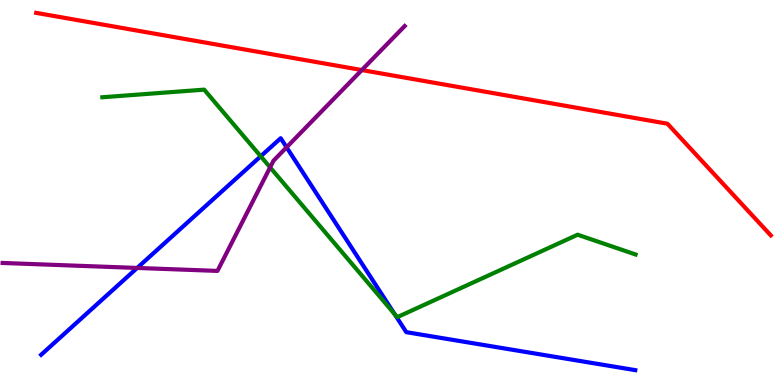[{'lines': ['blue', 'red'], 'intersections': []}, {'lines': ['green', 'red'], 'intersections': []}, {'lines': ['purple', 'red'], 'intersections': [{'x': 4.67, 'y': 8.18}]}, {'lines': ['blue', 'green'], 'intersections': [{'x': 3.36, 'y': 5.94}, {'x': 5.09, 'y': 1.84}]}, {'lines': ['blue', 'purple'], 'intersections': [{'x': 1.77, 'y': 3.04}, {'x': 3.7, 'y': 6.17}]}, {'lines': ['green', 'purple'], 'intersections': [{'x': 3.49, 'y': 5.65}]}]